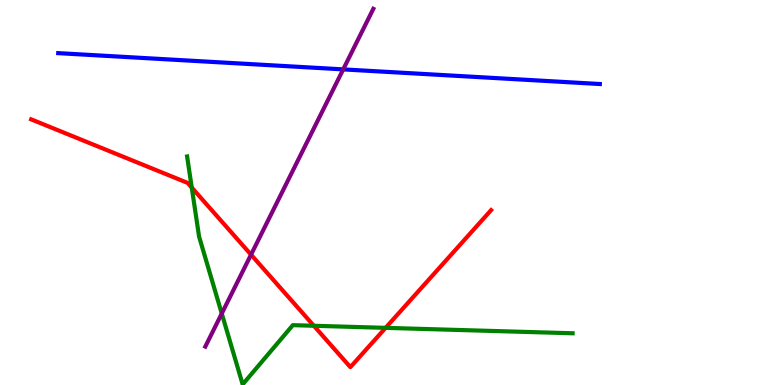[{'lines': ['blue', 'red'], 'intersections': []}, {'lines': ['green', 'red'], 'intersections': [{'x': 2.47, 'y': 5.13}, {'x': 4.05, 'y': 1.54}, {'x': 4.98, 'y': 1.48}]}, {'lines': ['purple', 'red'], 'intersections': [{'x': 3.24, 'y': 3.39}]}, {'lines': ['blue', 'green'], 'intersections': []}, {'lines': ['blue', 'purple'], 'intersections': [{'x': 4.43, 'y': 8.2}]}, {'lines': ['green', 'purple'], 'intersections': [{'x': 2.86, 'y': 1.86}]}]